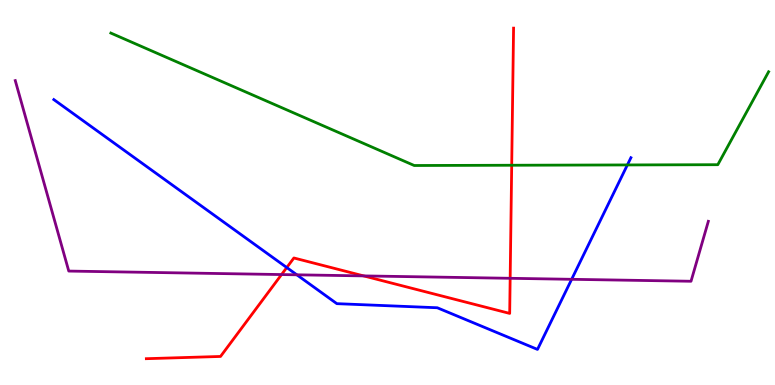[{'lines': ['blue', 'red'], 'intersections': [{'x': 3.7, 'y': 3.05}]}, {'lines': ['green', 'red'], 'intersections': [{'x': 6.6, 'y': 5.71}]}, {'lines': ['purple', 'red'], 'intersections': [{'x': 3.63, 'y': 2.87}, {'x': 4.69, 'y': 2.83}, {'x': 6.58, 'y': 2.77}]}, {'lines': ['blue', 'green'], 'intersections': [{'x': 8.1, 'y': 5.72}]}, {'lines': ['blue', 'purple'], 'intersections': [{'x': 3.83, 'y': 2.86}, {'x': 7.38, 'y': 2.75}]}, {'lines': ['green', 'purple'], 'intersections': []}]